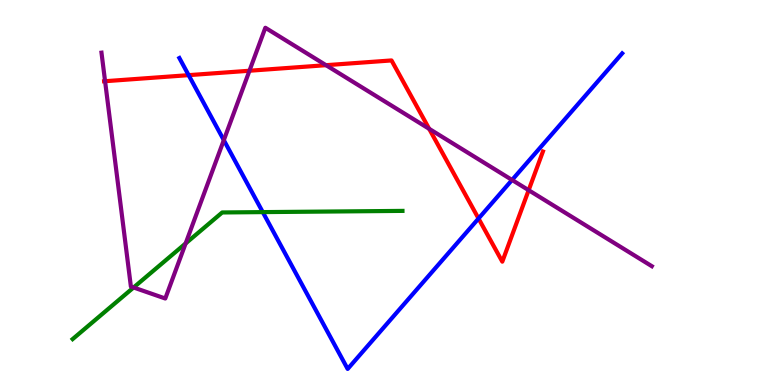[{'lines': ['blue', 'red'], 'intersections': [{'x': 2.43, 'y': 8.05}, {'x': 6.17, 'y': 4.32}]}, {'lines': ['green', 'red'], 'intersections': []}, {'lines': ['purple', 'red'], 'intersections': [{'x': 1.36, 'y': 7.89}, {'x': 3.22, 'y': 8.16}, {'x': 4.21, 'y': 8.31}, {'x': 5.54, 'y': 6.65}, {'x': 6.82, 'y': 5.06}]}, {'lines': ['blue', 'green'], 'intersections': [{'x': 3.39, 'y': 4.49}]}, {'lines': ['blue', 'purple'], 'intersections': [{'x': 2.89, 'y': 6.36}, {'x': 6.61, 'y': 5.33}]}, {'lines': ['green', 'purple'], 'intersections': [{'x': 1.72, 'y': 2.53}, {'x': 2.4, 'y': 3.68}]}]